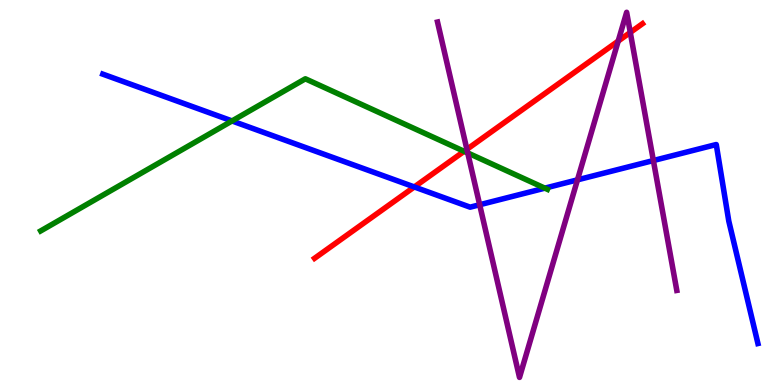[{'lines': ['blue', 'red'], 'intersections': [{'x': 5.35, 'y': 5.14}]}, {'lines': ['green', 'red'], 'intersections': [{'x': 5.99, 'y': 6.07}]}, {'lines': ['purple', 'red'], 'intersections': [{'x': 6.02, 'y': 6.12}, {'x': 7.98, 'y': 8.93}, {'x': 8.13, 'y': 9.16}]}, {'lines': ['blue', 'green'], 'intersections': [{'x': 2.99, 'y': 6.86}, {'x': 7.03, 'y': 5.11}]}, {'lines': ['blue', 'purple'], 'intersections': [{'x': 6.19, 'y': 4.68}, {'x': 7.45, 'y': 5.33}, {'x': 8.43, 'y': 5.83}]}, {'lines': ['green', 'purple'], 'intersections': [{'x': 6.04, 'y': 6.03}]}]